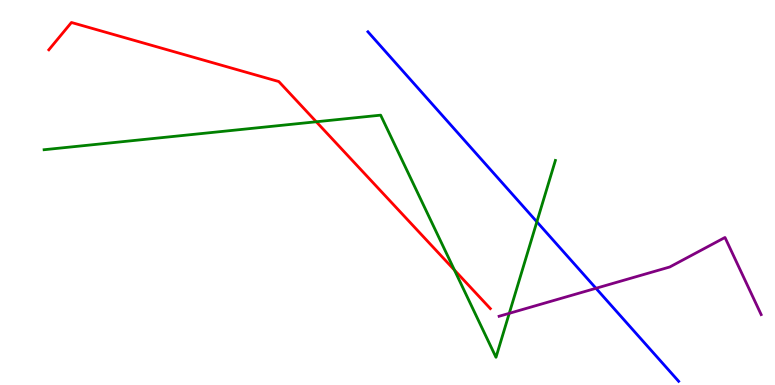[{'lines': ['blue', 'red'], 'intersections': []}, {'lines': ['green', 'red'], 'intersections': [{'x': 4.08, 'y': 6.84}, {'x': 5.86, 'y': 2.99}]}, {'lines': ['purple', 'red'], 'intersections': []}, {'lines': ['blue', 'green'], 'intersections': [{'x': 6.93, 'y': 4.24}]}, {'lines': ['blue', 'purple'], 'intersections': [{'x': 7.69, 'y': 2.51}]}, {'lines': ['green', 'purple'], 'intersections': [{'x': 6.57, 'y': 1.86}]}]